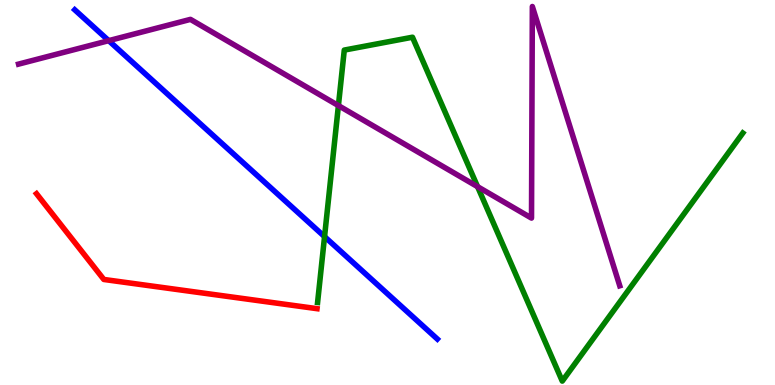[{'lines': ['blue', 'red'], 'intersections': []}, {'lines': ['green', 'red'], 'intersections': []}, {'lines': ['purple', 'red'], 'intersections': []}, {'lines': ['blue', 'green'], 'intersections': [{'x': 4.19, 'y': 3.85}]}, {'lines': ['blue', 'purple'], 'intersections': [{'x': 1.4, 'y': 8.94}]}, {'lines': ['green', 'purple'], 'intersections': [{'x': 4.37, 'y': 7.26}, {'x': 6.16, 'y': 5.15}]}]